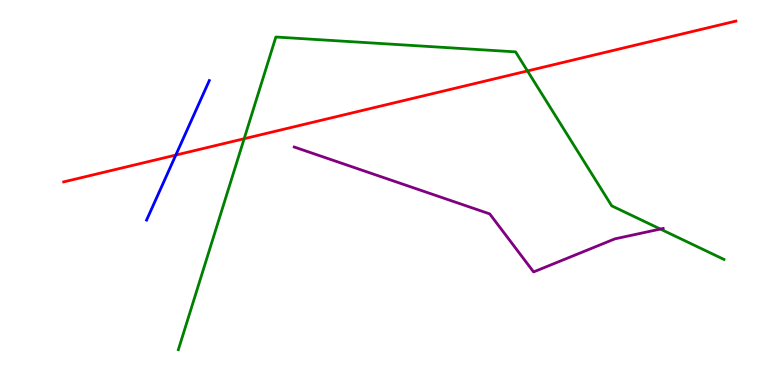[{'lines': ['blue', 'red'], 'intersections': [{'x': 2.27, 'y': 5.97}]}, {'lines': ['green', 'red'], 'intersections': [{'x': 3.15, 'y': 6.4}, {'x': 6.81, 'y': 8.16}]}, {'lines': ['purple', 'red'], 'intersections': []}, {'lines': ['blue', 'green'], 'intersections': []}, {'lines': ['blue', 'purple'], 'intersections': []}, {'lines': ['green', 'purple'], 'intersections': [{'x': 8.52, 'y': 4.05}]}]